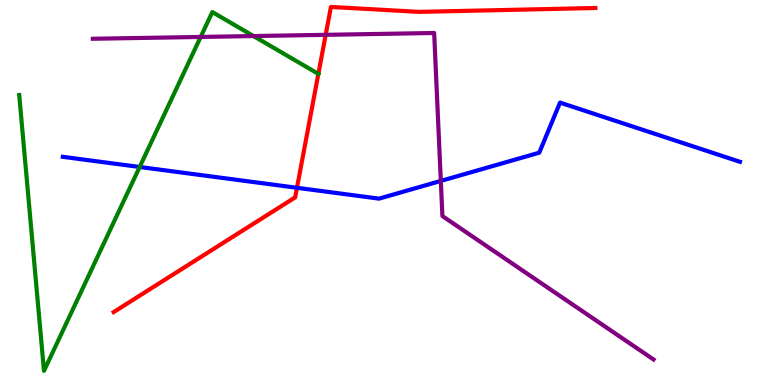[{'lines': ['blue', 'red'], 'intersections': [{'x': 3.83, 'y': 5.12}]}, {'lines': ['green', 'red'], 'intersections': [{'x': 4.11, 'y': 8.08}]}, {'lines': ['purple', 'red'], 'intersections': [{'x': 4.2, 'y': 9.1}]}, {'lines': ['blue', 'green'], 'intersections': [{'x': 1.8, 'y': 5.66}]}, {'lines': ['blue', 'purple'], 'intersections': [{'x': 5.69, 'y': 5.3}]}, {'lines': ['green', 'purple'], 'intersections': [{'x': 2.59, 'y': 9.04}, {'x': 3.27, 'y': 9.06}]}]